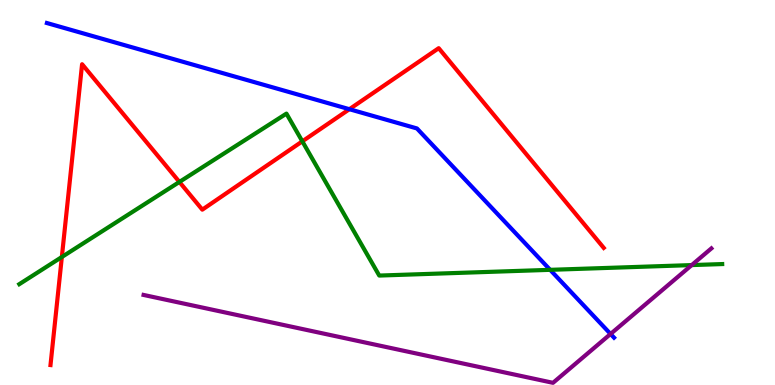[{'lines': ['blue', 'red'], 'intersections': [{'x': 4.51, 'y': 7.16}]}, {'lines': ['green', 'red'], 'intersections': [{'x': 0.798, 'y': 3.32}, {'x': 2.31, 'y': 5.27}, {'x': 3.9, 'y': 6.33}]}, {'lines': ['purple', 'red'], 'intersections': []}, {'lines': ['blue', 'green'], 'intersections': [{'x': 7.1, 'y': 2.99}]}, {'lines': ['blue', 'purple'], 'intersections': [{'x': 7.88, 'y': 1.33}]}, {'lines': ['green', 'purple'], 'intersections': [{'x': 8.93, 'y': 3.11}]}]